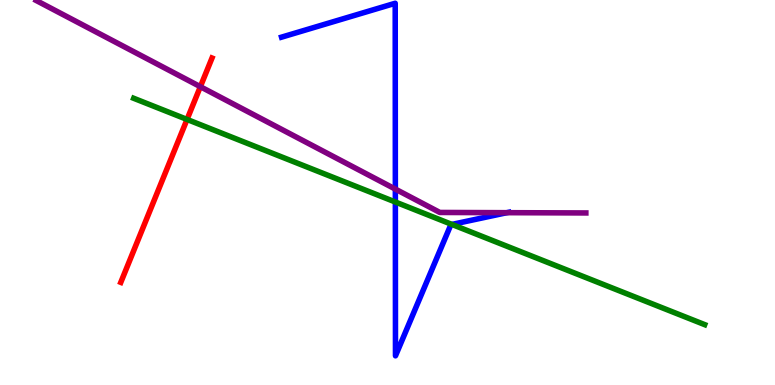[{'lines': ['blue', 'red'], 'intersections': []}, {'lines': ['green', 'red'], 'intersections': [{'x': 2.41, 'y': 6.9}]}, {'lines': ['purple', 'red'], 'intersections': [{'x': 2.59, 'y': 7.75}]}, {'lines': ['blue', 'green'], 'intersections': [{'x': 5.1, 'y': 4.75}, {'x': 5.83, 'y': 4.17}]}, {'lines': ['blue', 'purple'], 'intersections': [{'x': 5.1, 'y': 5.09}, {'x': 6.54, 'y': 4.48}]}, {'lines': ['green', 'purple'], 'intersections': []}]